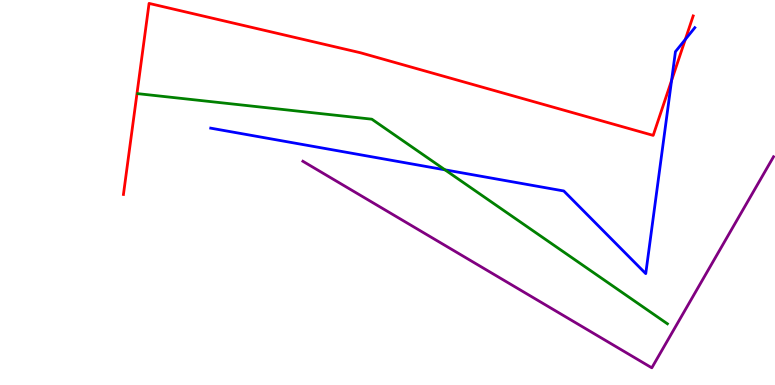[{'lines': ['blue', 'red'], 'intersections': [{'x': 8.67, 'y': 7.91}, {'x': 8.84, 'y': 8.97}]}, {'lines': ['green', 'red'], 'intersections': []}, {'lines': ['purple', 'red'], 'intersections': []}, {'lines': ['blue', 'green'], 'intersections': [{'x': 5.74, 'y': 5.59}]}, {'lines': ['blue', 'purple'], 'intersections': []}, {'lines': ['green', 'purple'], 'intersections': []}]